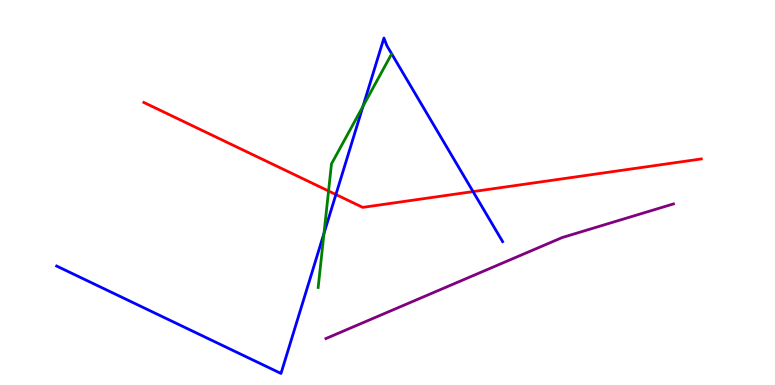[{'lines': ['blue', 'red'], 'intersections': [{'x': 4.33, 'y': 4.95}, {'x': 6.1, 'y': 5.02}]}, {'lines': ['green', 'red'], 'intersections': [{'x': 4.24, 'y': 5.04}]}, {'lines': ['purple', 'red'], 'intersections': []}, {'lines': ['blue', 'green'], 'intersections': [{'x': 4.18, 'y': 3.94}, {'x': 4.68, 'y': 7.24}]}, {'lines': ['blue', 'purple'], 'intersections': []}, {'lines': ['green', 'purple'], 'intersections': []}]